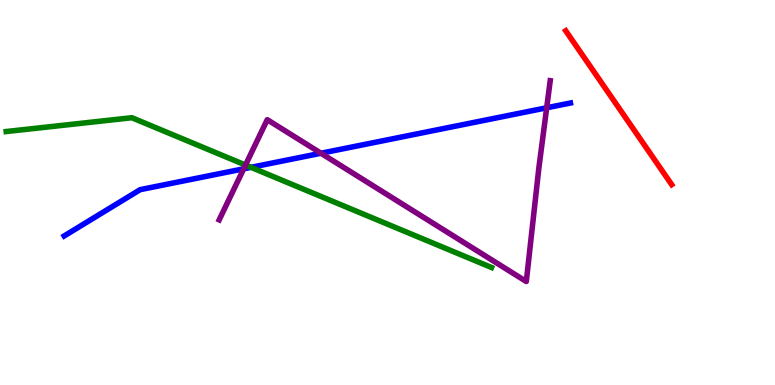[{'lines': ['blue', 'red'], 'intersections': []}, {'lines': ['green', 'red'], 'intersections': []}, {'lines': ['purple', 'red'], 'intersections': []}, {'lines': ['blue', 'green'], 'intersections': [{'x': 3.24, 'y': 5.65}]}, {'lines': ['blue', 'purple'], 'intersections': [{'x': 3.14, 'y': 5.62}, {'x': 4.14, 'y': 6.02}, {'x': 7.05, 'y': 7.2}]}, {'lines': ['green', 'purple'], 'intersections': [{'x': 3.17, 'y': 5.71}]}]